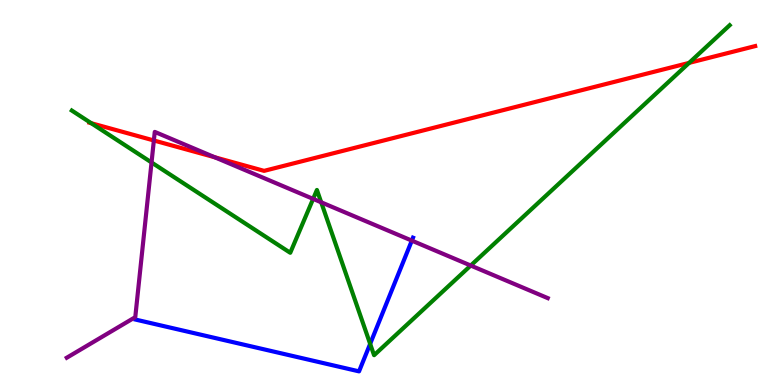[{'lines': ['blue', 'red'], 'intersections': []}, {'lines': ['green', 'red'], 'intersections': [{'x': 1.18, 'y': 6.8}, {'x': 8.89, 'y': 8.37}]}, {'lines': ['purple', 'red'], 'intersections': [{'x': 1.99, 'y': 6.35}, {'x': 2.77, 'y': 5.92}]}, {'lines': ['blue', 'green'], 'intersections': [{'x': 4.78, 'y': 1.07}]}, {'lines': ['blue', 'purple'], 'intersections': [{'x': 5.31, 'y': 3.75}]}, {'lines': ['green', 'purple'], 'intersections': [{'x': 1.96, 'y': 5.78}, {'x': 4.04, 'y': 4.83}, {'x': 4.14, 'y': 4.75}, {'x': 6.07, 'y': 3.1}]}]